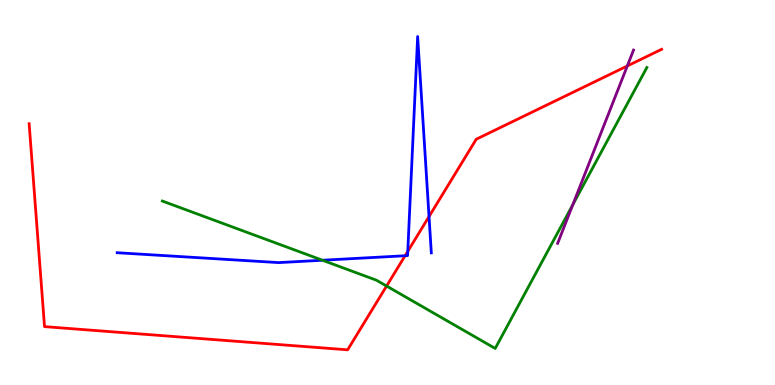[{'lines': ['blue', 'red'], 'intersections': [{'x': 5.23, 'y': 3.36}, {'x': 5.26, 'y': 3.47}, {'x': 5.54, 'y': 4.38}]}, {'lines': ['green', 'red'], 'intersections': [{'x': 4.99, 'y': 2.57}]}, {'lines': ['purple', 'red'], 'intersections': [{'x': 8.09, 'y': 8.29}]}, {'lines': ['blue', 'green'], 'intersections': [{'x': 4.16, 'y': 3.24}]}, {'lines': ['blue', 'purple'], 'intersections': []}, {'lines': ['green', 'purple'], 'intersections': [{'x': 7.39, 'y': 4.68}]}]